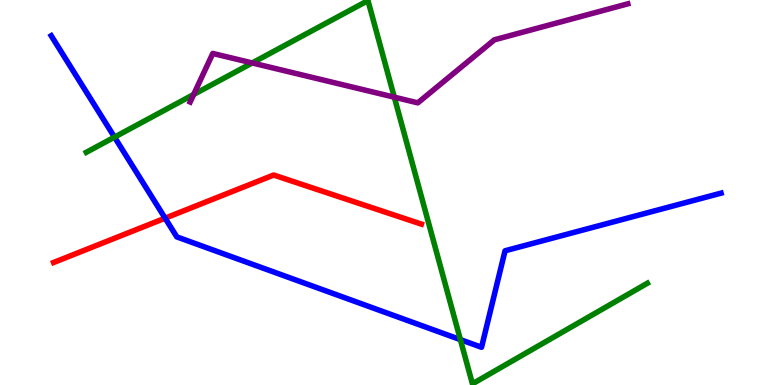[{'lines': ['blue', 'red'], 'intersections': [{'x': 2.13, 'y': 4.33}]}, {'lines': ['green', 'red'], 'intersections': []}, {'lines': ['purple', 'red'], 'intersections': []}, {'lines': ['blue', 'green'], 'intersections': [{'x': 1.48, 'y': 6.44}, {'x': 5.94, 'y': 1.18}]}, {'lines': ['blue', 'purple'], 'intersections': []}, {'lines': ['green', 'purple'], 'intersections': [{'x': 2.5, 'y': 7.55}, {'x': 3.25, 'y': 8.36}, {'x': 5.09, 'y': 7.48}]}]